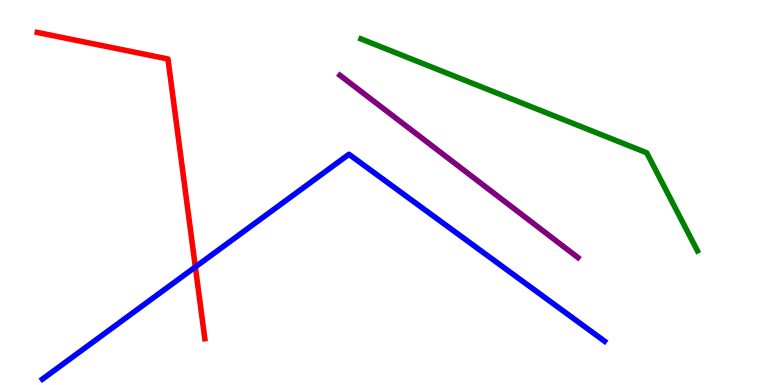[{'lines': ['blue', 'red'], 'intersections': [{'x': 2.52, 'y': 3.07}]}, {'lines': ['green', 'red'], 'intersections': []}, {'lines': ['purple', 'red'], 'intersections': []}, {'lines': ['blue', 'green'], 'intersections': []}, {'lines': ['blue', 'purple'], 'intersections': []}, {'lines': ['green', 'purple'], 'intersections': []}]